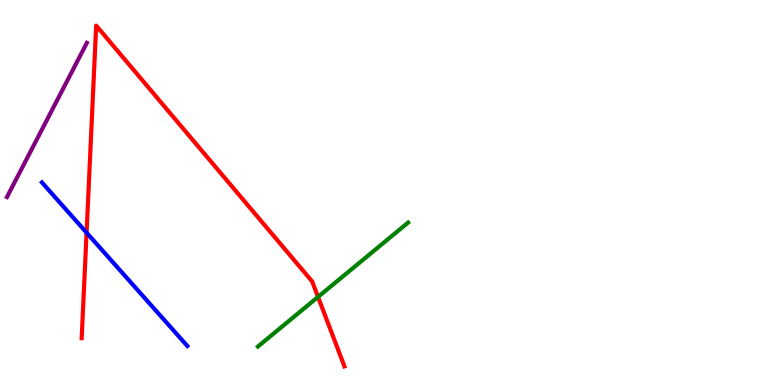[{'lines': ['blue', 'red'], 'intersections': [{'x': 1.12, 'y': 3.96}]}, {'lines': ['green', 'red'], 'intersections': [{'x': 4.1, 'y': 2.29}]}, {'lines': ['purple', 'red'], 'intersections': []}, {'lines': ['blue', 'green'], 'intersections': []}, {'lines': ['blue', 'purple'], 'intersections': []}, {'lines': ['green', 'purple'], 'intersections': []}]